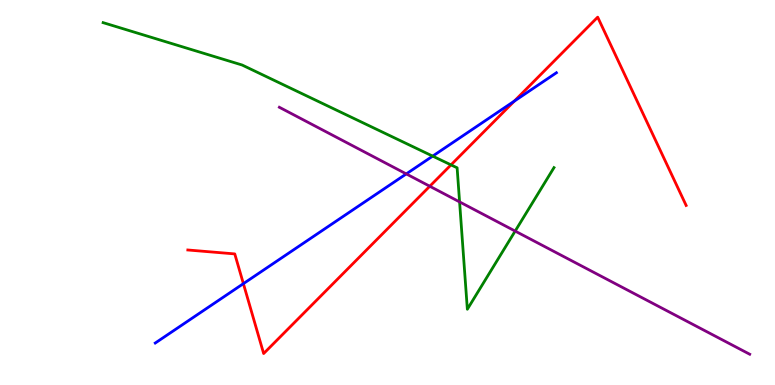[{'lines': ['blue', 'red'], 'intersections': [{'x': 3.14, 'y': 2.63}, {'x': 6.64, 'y': 7.37}]}, {'lines': ['green', 'red'], 'intersections': [{'x': 5.82, 'y': 5.72}]}, {'lines': ['purple', 'red'], 'intersections': [{'x': 5.55, 'y': 5.16}]}, {'lines': ['blue', 'green'], 'intersections': [{'x': 5.58, 'y': 5.94}]}, {'lines': ['blue', 'purple'], 'intersections': [{'x': 5.24, 'y': 5.48}]}, {'lines': ['green', 'purple'], 'intersections': [{'x': 5.93, 'y': 4.76}, {'x': 6.65, 'y': 4.0}]}]